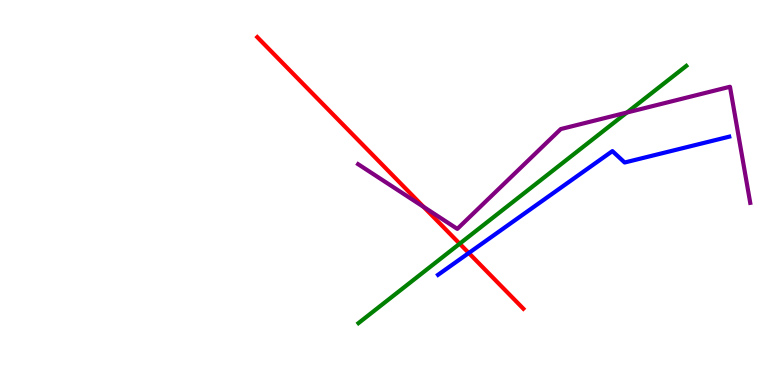[{'lines': ['blue', 'red'], 'intersections': [{'x': 6.05, 'y': 3.43}]}, {'lines': ['green', 'red'], 'intersections': [{'x': 5.93, 'y': 3.67}]}, {'lines': ['purple', 'red'], 'intersections': [{'x': 5.47, 'y': 4.63}]}, {'lines': ['blue', 'green'], 'intersections': []}, {'lines': ['blue', 'purple'], 'intersections': []}, {'lines': ['green', 'purple'], 'intersections': [{'x': 8.09, 'y': 7.08}]}]